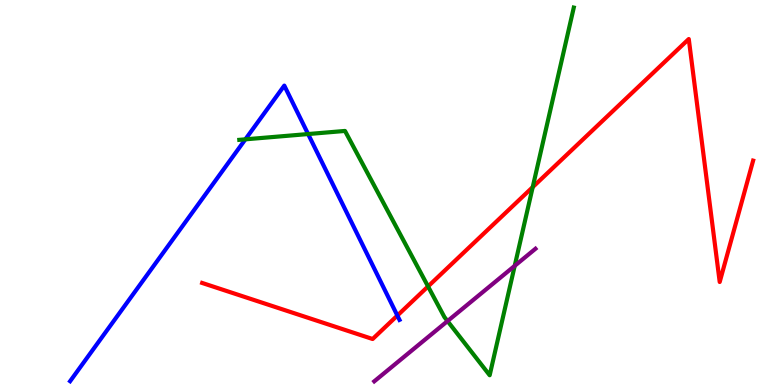[{'lines': ['blue', 'red'], 'intersections': [{'x': 5.13, 'y': 1.8}]}, {'lines': ['green', 'red'], 'intersections': [{'x': 5.52, 'y': 2.56}, {'x': 6.87, 'y': 5.14}]}, {'lines': ['purple', 'red'], 'intersections': []}, {'lines': ['blue', 'green'], 'intersections': [{'x': 3.17, 'y': 6.38}, {'x': 3.98, 'y': 6.52}]}, {'lines': ['blue', 'purple'], 'intersections': []}, {'lines': ['green', 'purple'], 'intersections': [{'x': 5.77, 'y': 1.66}, {'x': 6.64, 'y': 3.1}]}]